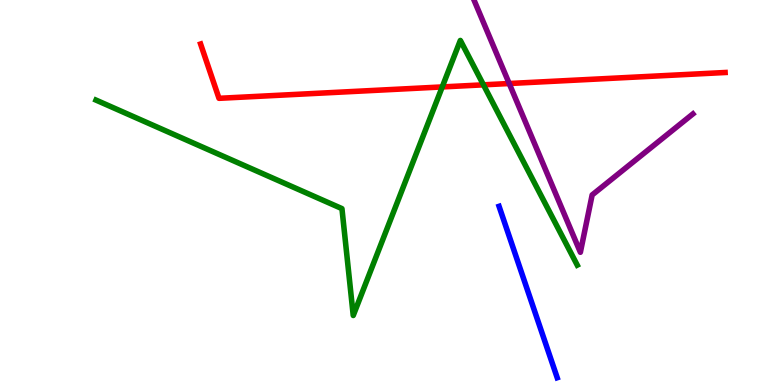[{'lines': ['blue', 'red'], 'intersections': []}, {'lines': ['green', 'red'], 'intersections': [{'x': 5.71, 'y': 7.74}, {'x': 6.24, 'y': 7.8}]}, {'lines': ['purple', 'red'], 'intersections': [{'x': 6.57, 'y': 7.83}]}, {'lines': ['blue', 'green'], 'intersections': []}, {'lines': ['blue', 'purple'], 'intersections': []}, {'lines': ['green', 'purple'], 'intersections': []}]